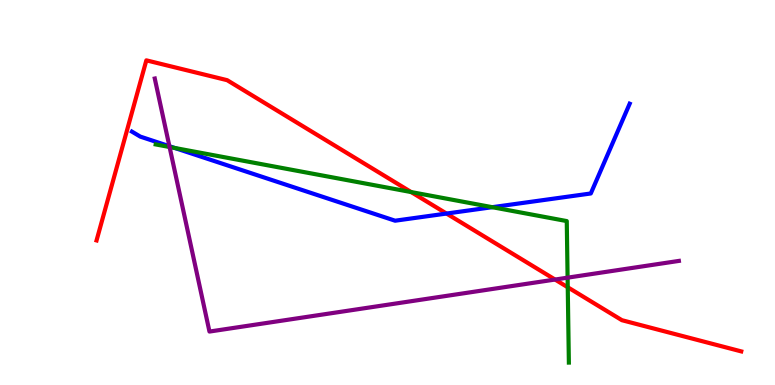[{'lines': ['blue', 'red'], 'intersections': [{'x': 5.76, 'y': 4.45}]}, {'lines': ['green', 'red'], 'intersections': [{'x': 5.31, 'y': 5.01}, {'x': 7.33, 'y': 2.54}]}, {'lines': ['purple', 'red'], 'intersections': [{'x': 7.16, 'y': 2.74}]}, {'lines': ['blue', 'green'], 'intersections': [{'x': 2.25, 'y': 6.16}, {'x': 6.35, 'y': 4.62}]}, {'lines': ['blue', 'purple'], 'intersections': [{'x': 2.19, 'y': 6.2}]}, {'lines': ['green', 'purple'], 'intersections': [{'x': 2.19, 'y': 6.18}, {'x': 7.32, 'y': 2.79}]}]